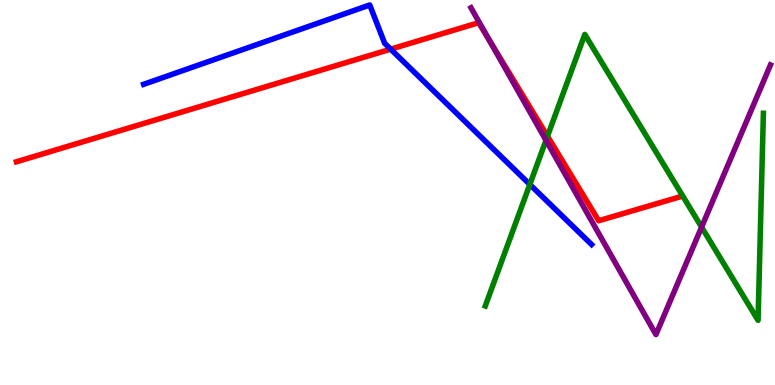[{'lines': ['blue', 'red'], 'intersections': [{'x': 5.04, 'y': 8.72}]}, {'lines': ['green', 'red'], 'intersections': [{'x': 7.06, 'y': 6.46}]}, {'lines': ['purple', 'red'], 'intersections': [{'x': 6.32, 'y': 8.94}]}, {'lines': ['blue', 'green'], 'intersections': [{'x': 6.84, 'y': 5.21}]}, {'lines': ['blue', 'purple'], 'intersections': []}, {'lines': ['green', 'purple'], 'intersections': [{'x': 7.04, 'y': 6.36}, {'x': 9.05, 'y': 4.1}]}]